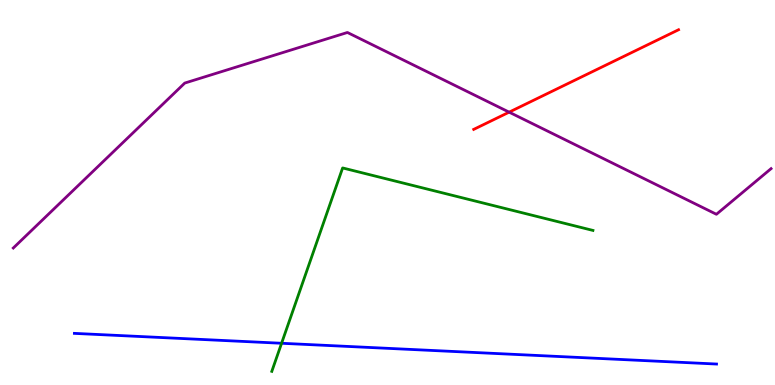[{'lines': ['blue', 'red'], 'intersections': []}, {'lines': ['green', 'red'], 'intersections': []}, {'lines': ['purple', 'red'], 'intersections': [{'x': 6.57, 'y': 7.09}]}, {'lines': ['blue', 'green'], 'intersections': [{'x': 3.63, 'y': 1.08}]}, {'lines': ['blue', 'purple'], 'intersections': []}, {'lines': ['green', 'purple'], 'intersections': []}]